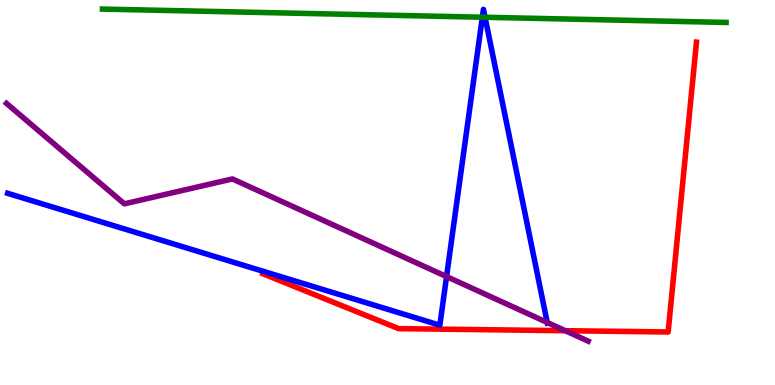[{'lines': ['blue', 'red'], 'intersections': []}, {'lines': ['green', 'red'], 'intersections': []}, {'lines': ['purple', 'red'], 'intersections': [{'x': 7.29, 'y': 1.41}]}, {'lines': ['blue', 'green'], 'intersections': [{'x': 6.22, 'y': 9.55}, {'x': 6.26, 'y': 9.55}]}, {'lines': ['blue', 'purple'], 'intersections': [{'x': 5.76, 'y': 2.82}, {'x': 7.06, 'y': 1.62}]}, {'lines': ['green', 'purple'], 'intersections': []}]